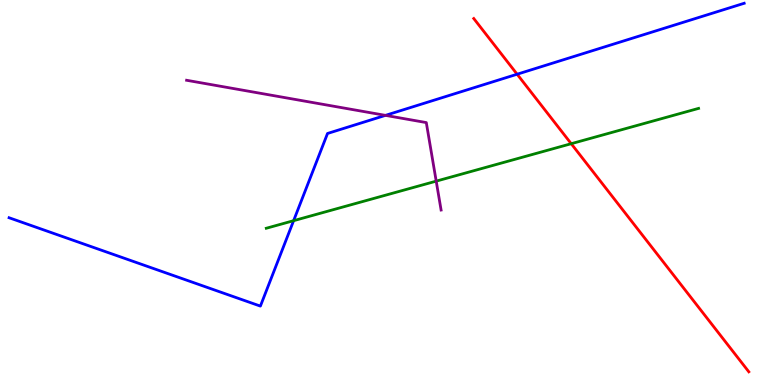[{'lines': ['blue', 'red'], 'intersections': [{'x': 6.67, 'y': 8.07}]}, {'lines': ['green', 'red'], 'intersections': [{'x': 7.37, 'y': 6.27}]}, {'lines': ['purple', 'red'], 'intersections': []}, {'lines': ['blue', 'green'], 'intersections': [{'x': 3.79, 'y': 4.27}]}, {'lines': ['blue', 'purple'], 'intersections': [{'x': 4.97, 'y': 7.0}]}, {'lines': ['green', 'purple'], 'intersections': [{'x': 5.63, 'y': 5.3}]}]